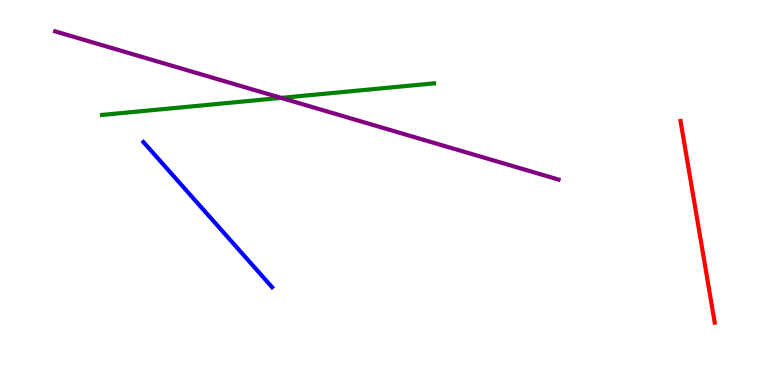[{'lines': ['blue', 'red'], 'intersections': []}, {'lines': ['green', 'red'], 'intersections': []}, {'lines': ['purple', 'red'], 'intersections': []}, {'lines': ['blue', 'green'], 'intersections': []}, {'lines': ['blue', 'purple'], 'intersections': []}, {'lines': ['green', 'purple'], 'intersections': [{'x': 3.63, 'y': 7.46}]}]